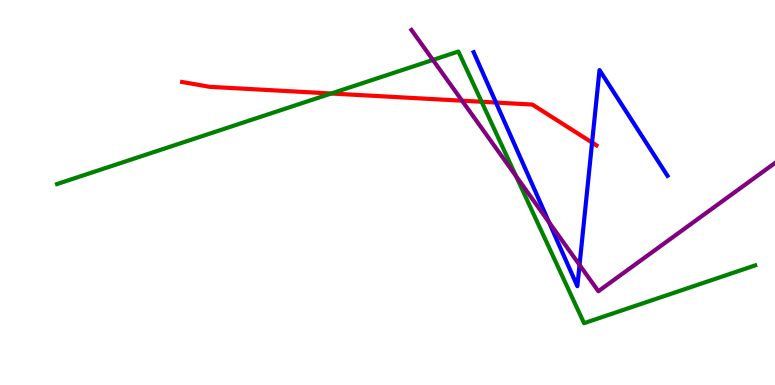[{'lines': ['blue', 'red'], 'intersections': [{'x': 6.4, 'y': 7.34}, {'x': 7.64, 'y': 6.3}]}, {'lines': ['green', 'red'], 'intersections': [{'x': 4.27, 'y': 7.57}, {'x': 6.21, 'y': 7.36}]}, {'lines': ['purple', 'red'], 'intersections': [{'x': 5.96, 'y': 7.38}]}, {'lines': ['blue', 'green'], 'intersections': []}, {'lines': ['blue', 'purple'], 'intersections': [{'x': 7.08, 'y': 4.23}, {'x': 7.48, 'y': 3.12}]}, {'lines': ['green', 'purple'], 'intersections': [{'x': 5.59, 'y': 8.44}, {'x': 6.66, 'y': 5.42}]}]